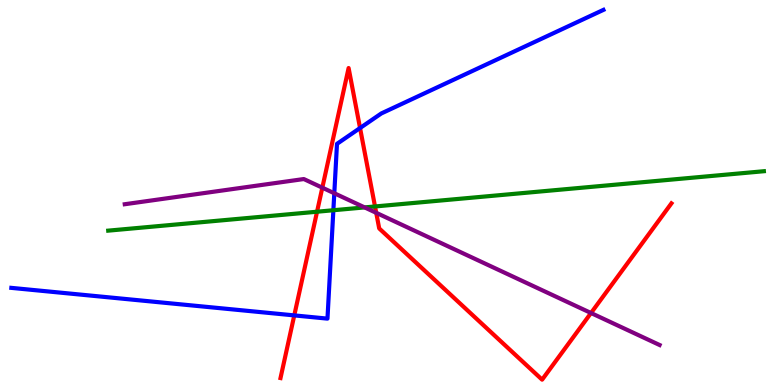[{'lines': ['blue', 'red'], 'intersections': [{'x': 3.8, 'y': 1.81}, {'x': 4.65, 'y': 6.67}]}, {'lines': ['green', 'red'], 'intersections': [{'x': 4.09, 'y': 4.5}, {'x': 4.84, 'y': 4.64}]}, {'lines': ['purple', 'red'], 'intersections': [{'x': 4.16, 'y': 5.13}, {'x': 4.85, 'y': 4.47}, {'x': 7.63, 'y': 1.87}]}, {'lines': ['blue', 'green'], 'intersections': [{'x': 4.3, 'y': 4.54}]}, {'lines': ['blue', 'purple'], 'intersections': [{'x': 4.31, 'y': 4.98}]}, {'lines': ['green', 'purple'], 'intersections': [{'x': 4.7, 'y': 4.61}]}]